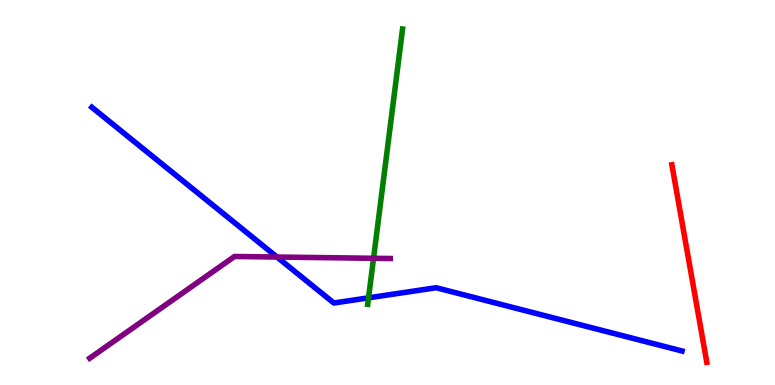[{'lines': ['blue', 'red'], 'intersections': []}, {'lines': ['green', 'red'], 'intersections': []}, {'lines': ['purple', 'red'], 'intersections': []}, {'lines': ['blue', 'green'], 'intersections': [{'x': 4.76, 'y': 2.26}]}, {'lines': ['blue', 'purple'], 'intersections': [{'x': 3.57, 'y': 3.32}]}, {'lines': ['green', 'purple'], 'intersections': [{'x': 4.82, 'y': 3.29}]}]